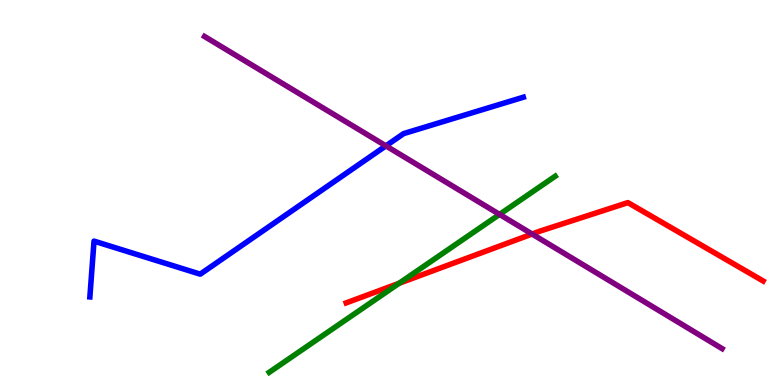[{'lines': ['blue', 'red'], 'intersections': []}, {'lines': ['green', 'red'], 'intersections': [{'x': 5.15, 'y': 2.64}]}, {'lines': ['purple', 'red'], 'intersections': [{'x': 6.87, 'y': 3.92}]}, {'lines': ['blue', 'green'], 'intersections': []}, {'lines': ['blue', 'purple'], 'intersections': [{'x': 4.98, 'y': 6.21}]}, {'lines': ['green', 'purple'], 'intersections': [{'x': 6.45, 'y': 4.43}]}]